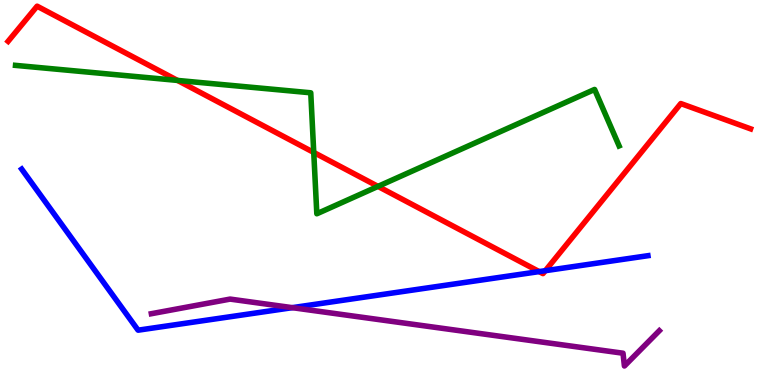[{'lines': ['blue', 'red'], 'intersections': [{'x': 6.96, 'y': 2.95}, {'x': 7.04, 'y': 2.97}]}, {'lines': ['green', 'red'], 'intersections': [{'x': 2.29, 'y': 7.91}, {'x': 4.05, 'y': 6.04}, {'x': 4.88, 'y': 5.16}]}, {'lines': ['purple', 'red'], 'intersections': []}, {'lines': ['blue', 'green'], 'intersections': []}, {'lines': ['blue', 'purple'], 'intersections': [{'x': 3.77, 'y': 2.01}]}, {'lines': ['green', 'purple'], 'intersections': []}]